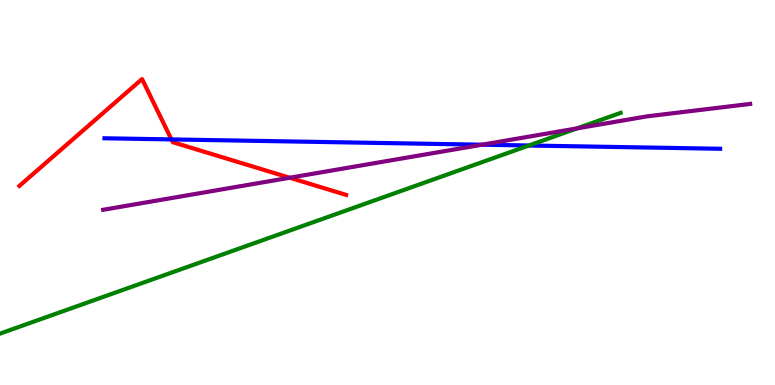[{'lines': ['blue', 'red'], 'intersections': [{'x': 2.21, 'y': 6.38}]}, {'lines': ['green', 'red'], 'intersections': []}, {'lines': ['purple', 'red'], 'intersections': [{'x': 3.74, 'y': 5.38}]}, {'lines': ['blue', 'green'], 'intersections': [{'x': 6.82, 'y': 6.22}]}, {'lines': ['blue', 'purple'], 'intersections': [{'x': 6.22, 'y': 6.24}]}, {'lines': ['green', 'purple'], 'intersections': [{'x': 7.44, 'y': 6.67}]}]